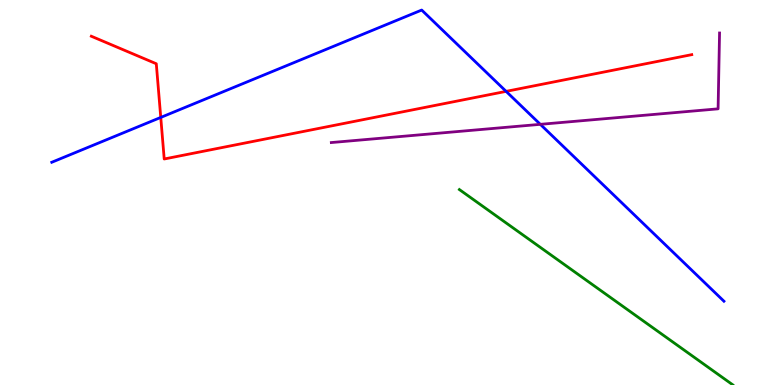[{'lines': ['blue', 'red'], 'intersections': [{'x': 2.07, 'y': 6.95}, {'x': 6.53, 'y': 7.63}]}, {'lines': ['green', 'red'], 'intersections': []}, {'lines': ['purple', 'red'], 'intersections': []}, {'lines': ['blue', 'green'], 'intersections': []}, {'lines': ['blue', 'purple'], 'intersections': [{'x': 6.97, 'y': 6.77}]}, {'lines': ['green', 'purple'], 'intersections': []}]